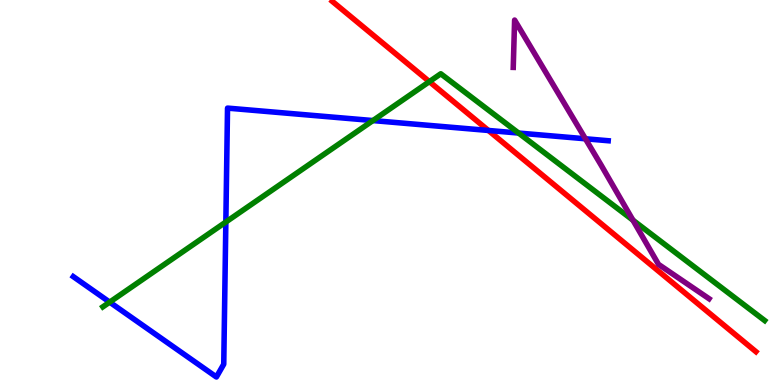[{'lines': ['blue', 'red'], 'intersections': [{'x': 6.3, 'y': 6.61}]}, {'lines': ['green', 'red'], 'intersections': [{'x': 5.54, 'y': 7.88}]}, {'lines': ['purple', 'red'], 'intersections': []}, {'lines': ['blue', 'green'], 'intersections': [{'x': 1.42, 'y': 2.15}, {'x': 2.91, 'y': 4.23}, {'x': 4.81, 'y': 6.87}, {'x': 6.69, 'y': 6.54}]}, {'lines': ['blue', 'purple'], 'intersections': [{'x': 7.55, 'y': 6.4}]}, {'lines': ['green', 'purple'], 'intersections': [{'x': 8.17, 'y': 4.28}]}]